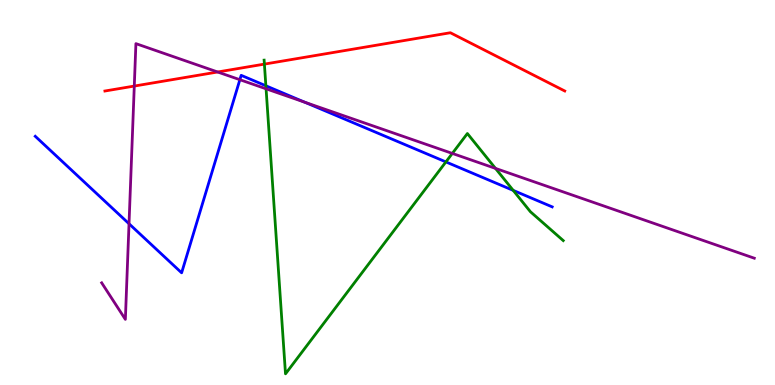[{'lines': ['blue', 'red'], 'intersections': []}, {'lines': ['green', 'red'], 'intersections': [{'x': 3.41, 'y': 8.33}]}, {'lines': ['purple', 'red'], 'intersections': [{'x': 1.73, 'y': 7.76}, {'x': 2.81, 'y': 8.13}]}, {'lines': ['blue', 'green'], 'intersections': [{'x': 3.43, 'y': 7.77}, {'x': 5.75, 'y': 5.79}, {'x': 6.62, 'y': 5.06}]}, {'lines': ['blue', 'purple'], 'intersections': [{'x': 1.66, 'y': 4.19}, {'x': 3.1, 'y': 7.93}, {'x': 3.93, 'y': 7.34}]}, {'lines': ['green', 'purple'], 'intersections': [{'x': 3.43, 'y': 7.69}, {'x': 5.84, 'y': 6.02}, {'x': 6.39, 'y': 5.63}]}]